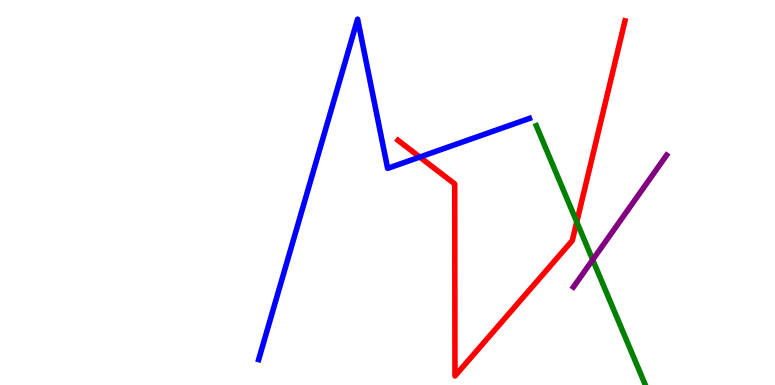[{'lines': ['blue', 'red'], 'intersections': [{'x': 5.42, 'y': 5.92}]}, {'lines': ['green', 'red'], 'intersections': [{'x': 7.44, 'y': 4.24}]}, {'lines': ['purple', 'red'], 'intersections': []}, {'lines': ['blue', 'green'], 'intersections': []}, {'lines': ['blue', 'purple'], 'intersections': []}, {'lines': ['green', 'purple'], 'intersections': [{'x': 7.65, 'y': 3.25}]}]